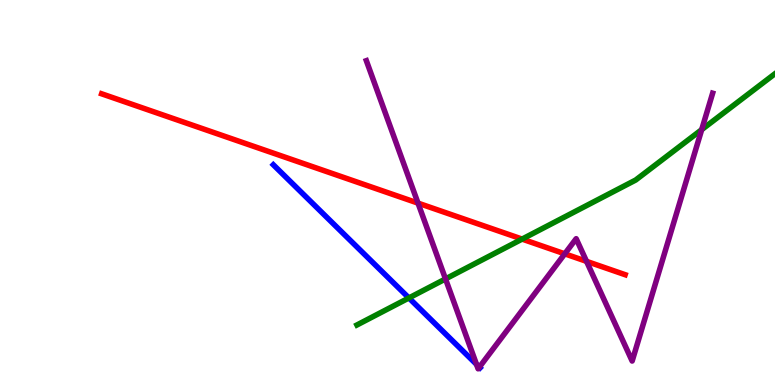[{'lines': ['blue', 'red'], 'intersections': []}, {'lines': ['green', 'red'], 'intersections': [{'x': 6.74, 'y': 3.79}]}, {'lines': ['purple', 'red'], 'intersections': [{'x': 5.39, 'y': 4.72}, {'x': 7.29, 'y': 3.41}, {'x': 7.57, 'y': 3.21}]}, {'lines': ['blue', 'green'], 'intersections': [{'x': 5.28, 'y': 2.26}]}, {'lines': ['blue', 'purple'], 'intersections': [{'x': 6.15, 'y': 0.537}, {'x': 6.19, 'y': 0.463}]}, {'lines': ['green', 'purple'], 'intersections': [{'x': 5.75, 'y': 2.76}, {'x': 9.05, 'y': 6.63}]}]